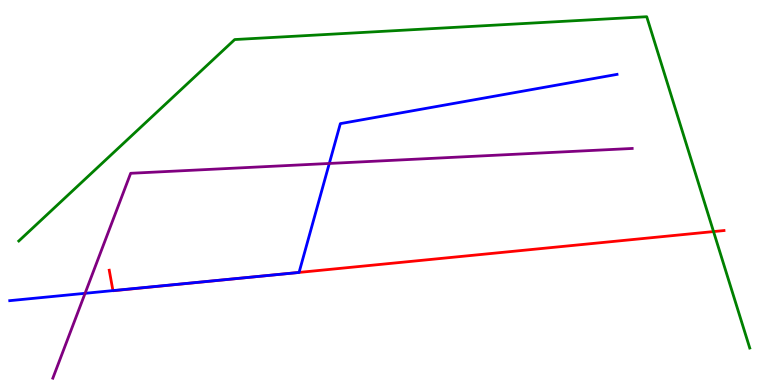[{'lines': ['blue', 'red'], 'intersections': [{'x': 1.46, 'y': 2.45}, {'x': 3.52, 'y': 2.86}, {'x': 3.86, 'y': 2.92}]}, {'lines': ['green', 'red'], 'intersections': [{'x': 9.21, 'y': 3.99}]}, {'lines': ['purple', 'red'], 'intersections': []}, {'lines': ['blue', 'green'], 'intersections': []}, {'lines': ['blue', 'purple'], 'intersections': [{'x': 1.1, 'y': 2.38}, {'x': 4.25, 'y': 5.75}]}, {'lines': ['green', 'purple'], 'intersections': []}]